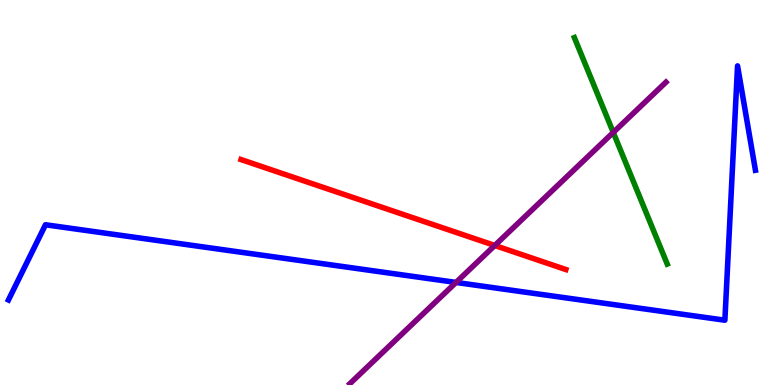[{'lines': ['blue', 'red'], 'intersections': []}, {'lines': ['green', 'red'], 'intersections': []}, {'lines': ['purple', 'red'], 'intersections': [{'x': 6.38, 'y': 3.62}]}, {'lines': ['blue', 'green'], 'intersections': []}, {'lines': ['blue', 'purple'], 'intersections': [{'x': 5.88, 'y': 2.66}]}, {'lines': ['green', 'purple'], 'intersections': [{'x': 7.91, 'y': 6.56}]}]